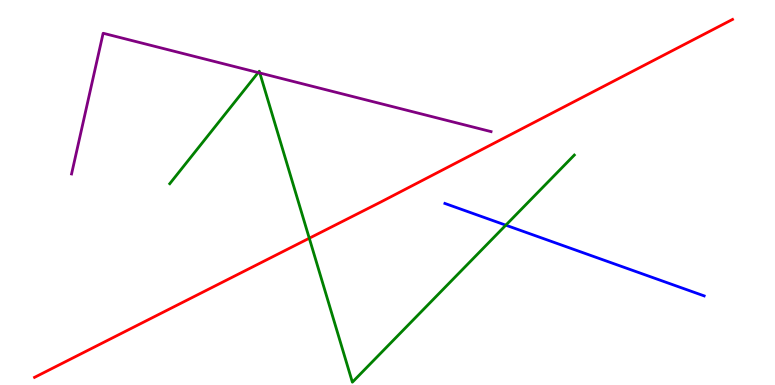[{'lines': ['blue', 'red'], 'intersections': []}, {'lines': ['green', 'red'], 'intersections': [{'x': 3.99, 'y': 3.81}]}, {'lines': ['purple', 'red'], 'intersections': []}, {'lines': ['blue', 'green'], 'intersections': [{'x': 6.53, 'y': 4.15}]}, {'lines': ['blue', 'purple'], 'intersections': []}, {'lines': ['green', 'purple'], 'intersections': [{'x': 3.33, 'y': 8.12}, {'x': 3.35, 'y': 8.1}]}]